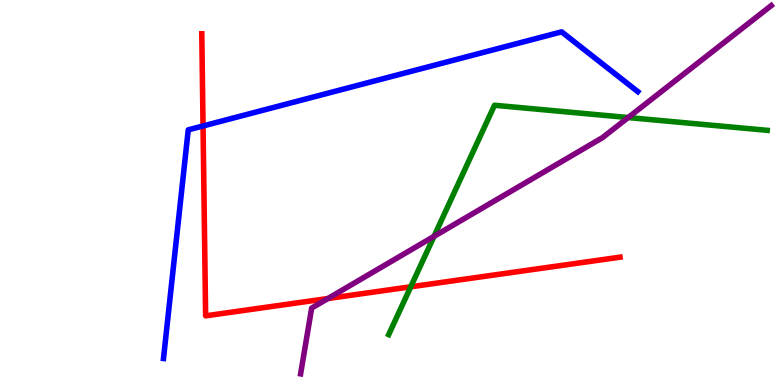[{'lines': ['blue', 'red'], 'intersections': [{'x': 2.62, 'y': 6.73}]}, {'lines': ['green', 'red'], 'intersections': [{'x': 5.3, 'y': 2.55}]}, {'lines': ['purple', 'red'], 'intersections': [{'x': 4.23, 'y': 2.25}]}, {'lines': ['blue', 'green'], 'intersections': []}, {'lines': ['blue', 'purple'], 'intersections': []}, {'lines': ['green', 'purple'], 'intersections': [{'x': 5.6, 'y': 3.86}, {'x': 8.11, 'y': 6.95}]}]